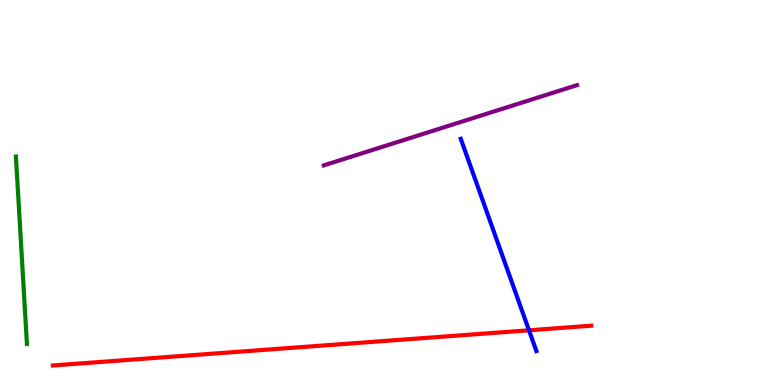[{'lines': ['blue', 'red'], 'intersections': [{'x': 6.83, 'y': 1.42}]}, {'lines': ['green', 'red'], 'intersections': []}, {'lines': ['purple', 'red'], 'intersections': []}, {'lines': ['blue', 'green'], 'intersections': []}, {'lines': ['blue', 'purple'], 'intersections': []}, {'lines': ['green', 'purple'], 'intersections': []}]